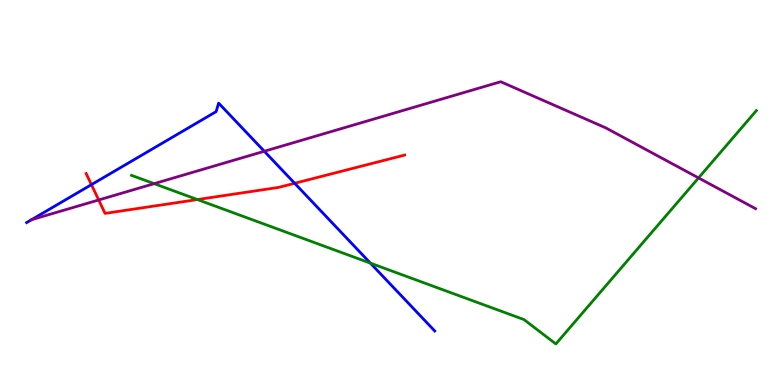[{'lines': ['blue', 'red'], 'intersections': [{'x': 1.18, 'y': 5.2}, {'x': 3.8, 'y': 5.24}]}, {'lines': ['green', 'red'], 'intersections': [{'x': 2.55, 'y': 4.82}]}, {'lines': ['purple', 'red'], 'intersections': [{'x': 1.27, 'y': 4.81}]}, {'lines': ['blue', 'green'], 'intersections': [{'x': 4.78, 'y': 3.17}]}, {'lines': ['blue', 'purple'], 'intersections': [{'x': 0.407, 'y': 4.29}, {'x': 3.41, 'y': 6.07}]}, {'lines': ['green', 'purple'], 'intersections': [{'x': 1.99, 'y': 5.23}, {'x': 9.01, 'y': 5.38}]}]